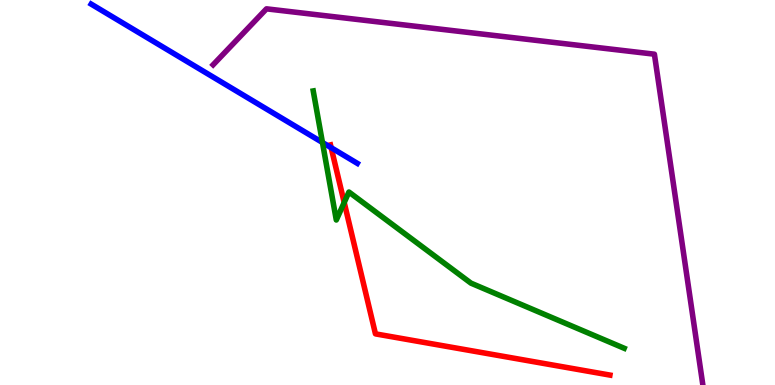[{'lines': ['blue', 'red'], 'intersections': [{'x': 4.27, 'y': 6.16}]}, {'lines': ['green', 'red'], 'intersections': [{'x': 4.44, 'y': 4.74}]}, {'lines': ['purple', 'red'], 'intersections': []}, {'lines': ['blue', 'green'], 'intersections': [{'x': 4.16, 'y': 6.3}]}, {'lines': ['blue', 'purple'], 'intersections': []}, {'lines': ['green', 'purple'], 'intersections': []}]